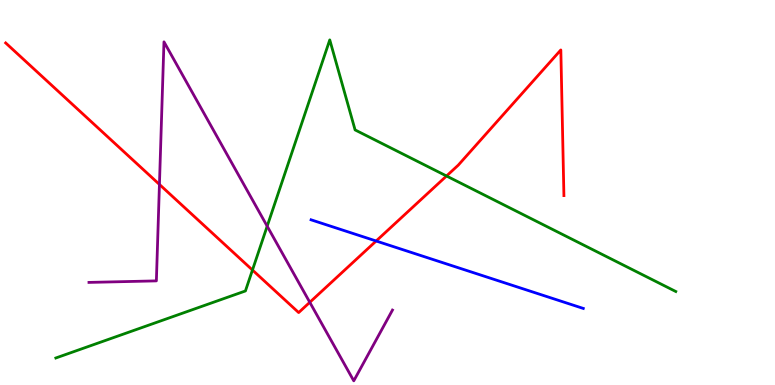[{'lines': ['blue', 'red'], 'intersections': [{'x': 4.85, 'y': 3.74}]}, {'lines': ['green', 'red'], 'intersections': [{'x': 3.26, 'y': 2.99}, {'x': 5.76, 'y': 5.43}]}, {'lines': ['purple', 'red'], 'intersections': [{'x': 2.06, 'y': 5.21}, {'x': 4.0, 'y': 2.15}]}, {'lines': ['blue', 'green'], 'intersections': []}, {'lines': ['blue', 'purple'], 'intersections': []}, {'lines': ['green', 'purple'], 'intersections': [{'x': 3.45, 'y': 4.12}]}]